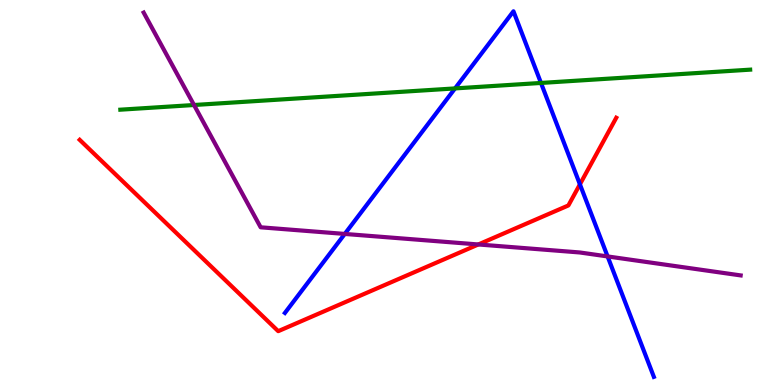[{'lines': ['blue', 'red'], 'intersections': [{'x': 7.48, 'y': 5.21}]}, {'lines': ['green', 'red'], 'intersections': []}, {'lines': ['purple', 'red'], 'intersections': [{'x': 6.17, 'y': 3.65}]}, {'lines': ['blue', 'green'], 'intersections': [{'x': 5.87, 'y': 7.7}, {'x': 6.98, 'y': 7.85}]}, {'lines': ['blue', 'purple'], 'intersections': [{'x': 4.45, 'y': 3.92}, {'x': 7.84, 'y': 3.34}]}, {'lines': ['green', 'purple'], 'intersections': [{'x': 2.5, 'y': 7.27}]}]